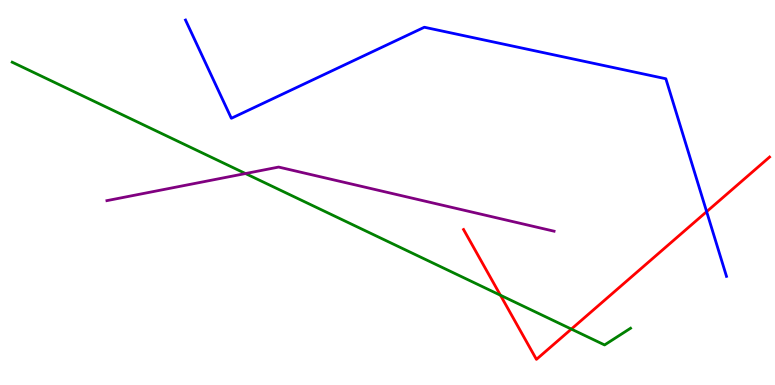[{'lines': ['blue', 'red'], 'intersections': [{'x': 9.12, 'y': 4.5}]}, {'lines': ['green', 'red'], 'intersections': [{'x': 6.46, 'y': 2.33}, {'x': 7.37, 'y': 1.45}]}, {'lines': ['purple', 'red'], 'intersections': []}, {'lines': ['blue', 'green'], 'intersections': []}, {'lines': ['blue', 'purple'], 'intersections': []}, {'lines': ['green', 'purple'], 'intersections': [{'x': 3.17, 'y': 5.49}]}]